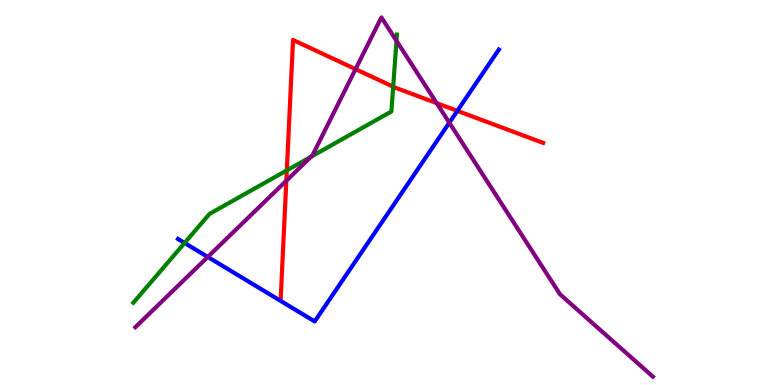[{'lines': ['blue', 'red'], 'intersections': [{'x': 5.9, 'y': 7.12}]}, {'lines': ['green', 'red'], 'intersections': [{'x': 3.7, 'y': 5.57}, {'x': 5.07, 'y': 7.75}]}, {'lines': ['purple', 'red'], 'intersections': [{'x': 3.69, 'y': 5.31}, {'x': 4.59, 'y': 8.2}, {'x': 5.63, 'y': 7.32}]}, {'lines': ['blue', 'green'], 'intersections': [{'x': 2.38, 'y': 3.69}]}, {'lines': ['blue', 'purple'], 'intersections': [{'x': 2.68, 'y': 3.33}, {'x': 5.8, 'y': 6.81}]}, {'lines': ['green', 'purple'], 'intersections': [{'x': 4.01, 'y': 5.93}, {'x': 5.12, 'y': 8.94}]}]